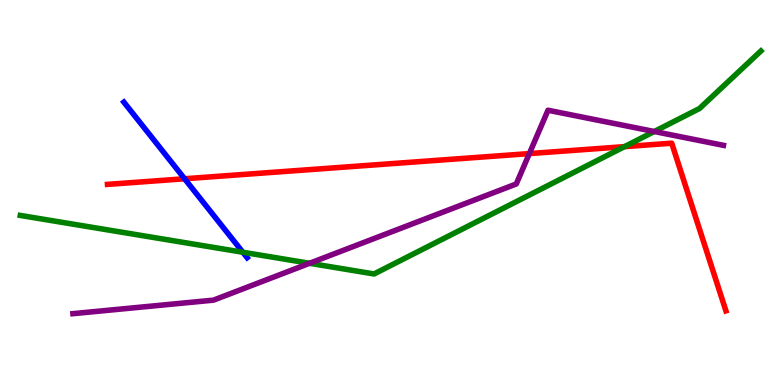[{'lines': ['blue', 'red'], 'intersections': [{'x': 2.38, 'y': 5.36}]}, {'lines': ['green', 'red'], 'intersections': [{'x': 8.06, 'y': 6.19}]}, {'lines': ['purple', 'red'], 'intersections': [{'x': 6.83, 'y': 6.01}]}, {'lines': ['blue', 'green'], 'intersections': [{'x': 3.13, 'y': 3.45}]}, {'lines': ['blue', 'purple'], 'intersections': []}, {'lines': ['green', 'purple'], 'intersections': [{'x': 3.99, 'y': 3.16}, {'x': 8.44, 'y': 6.58}]}]